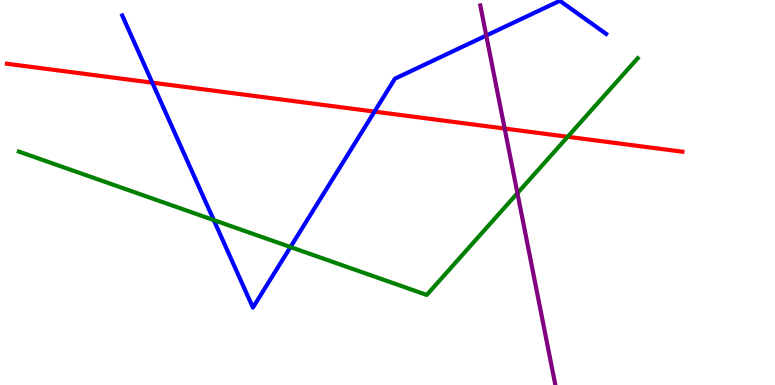[{'lines': ['blue', 'red'], 'intersections': [{'x': 1.97, 'y': 7.85}, {'x': 4.83, 'y': 7.1}]}, {'lines': ['green', 'red'], 'intersections': [{'x': 7.33, 'y': 6.45}]}, {'lines': ['purple', 'red'], 'intersections': [{'x': 6.51, 'y': 6.66}]}, {'lines': ['blue', 'green'], 'intersections': [{'x': 2.76, 'y': 4.28}, {'x': 3.75, 'y': 3.58}]}, {'lines': ['blue', 'purple'], 'intersections': [{'x': 6.27, 'y': 9.08}]}, {'lines': ['green', 'purple'], 'intersections': [{'x': 6.68, 'y': 4.98}]}]